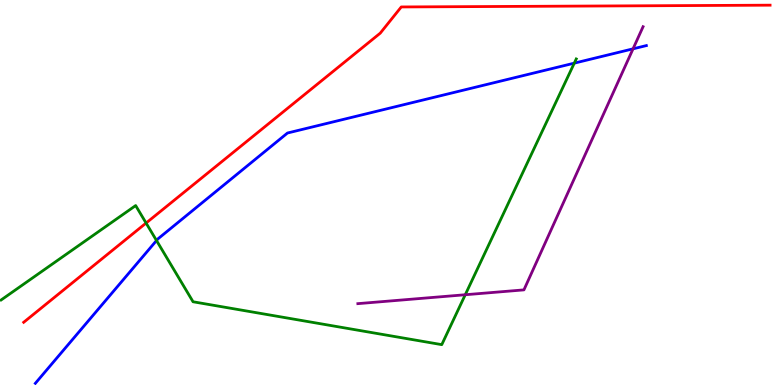[{'lines': ['blue', 'red'], 'intersections': []}, {'lines': ['green', 'red'], 'intersections': [{'x': 1.88, 'y': 4.21}]}, {'lines': ['purple', 'red'], 'intersections': []}, {'lines': ['blue', 'green'], 'intersections': [{'x': 2.02, 'y': 3.75}, {'x': 7.41, 'y': 8.36}]}, {'lines': ['blue', 'purple'], 'intersections': [{'x': 8.17, 'y': 8.73}]}, {'lines': ['green', 'purple'], 'intersections': [{'x': 6.0, 'y': 2.34}]}]